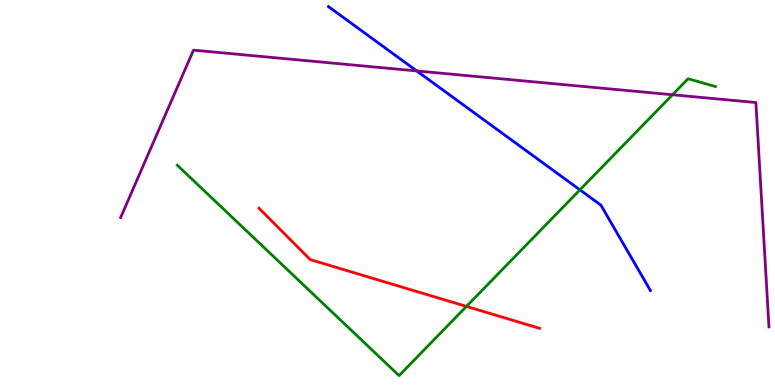[{'lines': ['blue', 'red'], 'intersections': []}, {'lines': ['green', 'red'], 'intersections': [{'x': 6.02, 'y': 2.04}]}, {'lines': ['purple', 'red'], 'intersections': []}, {'lines': ['blue', 'green'], 'intersections': [{'x': 7.48, 'y': 5.07}]}, {'lines': ['blue', 'purple'], 'intersections': [{'x': 5.38, 'y': 8.16}]}, {'lines': ['green', 'purple'], 'intersections': [{'x': 8.68, 'y': 7.54}]}]